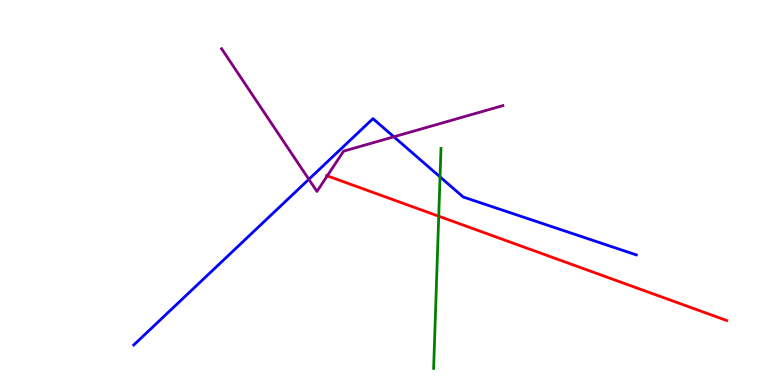[{'lines': ['blue', 'red'], 'intersections': []}, {'lines': ['green', 'red'], 'intersections': [{'x': 5.66, 'y': 4.38}]}, {'lines': ['purple', 'red'], 'intersections': [{'x': 4.22, 'y': 5.43}]}, {'lines': ['blue', 'green'], 'intersections': [{'x': 5.68, 'y': 5.41}]}, {'lines': ['blue', 'purple'], 'intersections': [{'x': 3.99, 'y': 5.34}, {'x': 5.08, 'y': 6.45}]}, {'lines': ['green', 'purple'], 'intersections': []}]